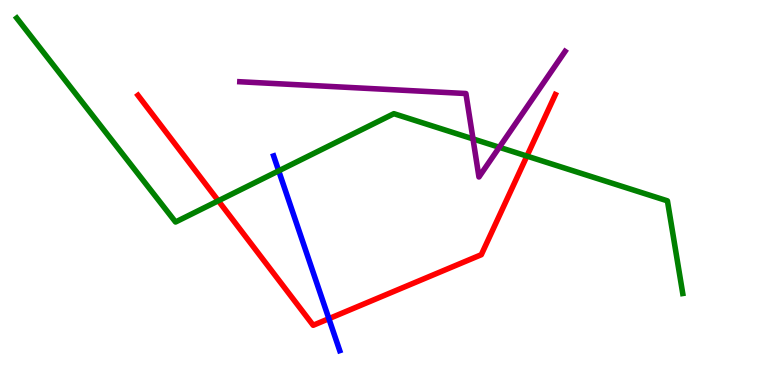[{'lines': ['blue', 'red'], 'intersections': [{'x': 4.24, 'y': 1.72}]}, {'lines': ['green', 'red'], 'intersections': [{'x': 2.82, 'y': 4.78}, {'x': 6.8, 'y': 5.95}]}, {'lines': ['purple', 'red'], 'intersections': []}, {'lines': ['blue', 'green'], 'intersections': [{'x': 3.6, 'y': 5.56}]}, {'lines': ['blue', 'purple'], 'intersections': []}, {'lines': ['green', 'purple'], 'intersections': [{'x': 6.1, 'y': 6.39}, {'x': 6.44, 'y': 6.17}]}]